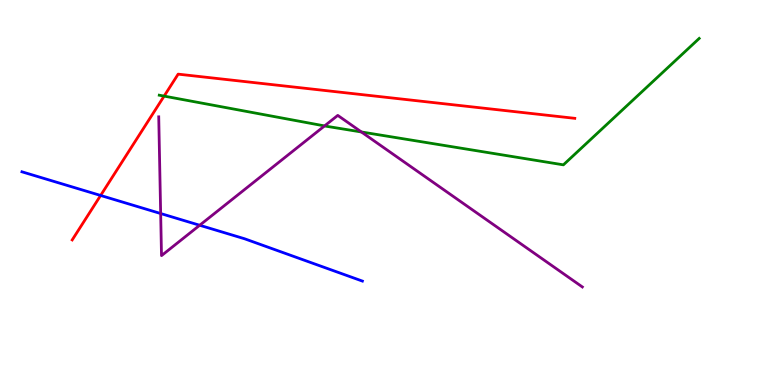[{'lines': ['blue', 'red'], 'intersections': [{'x': 1.3, 'y': 4.92}]}, {'lines': ['green', 'red'], 'intersections': [{'x': 2.12, 'y': 7.5}]}, {'lines': ['purple', 'red'], 'intersections': []}, {'lines': ['blue', 'green'], 'intersections': []}, {'lines': ['blue', 'purple'], 'intersections': [{'x': 2.07, 'y': 4.45}, {'x': 2.58, 'y': 4.15}]}, {'lines': ['green', 'purple'], 'intersections': [{'x': 4.19, 'y': 6.73}, {'x': 4.66, 'y': 6.57}]}]